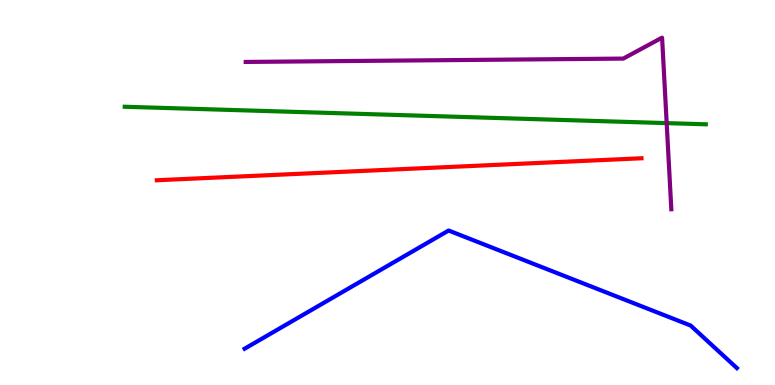[{'lines': ['blue', 'red'], 'intersections': []}, {'lines': ['green', 'red'], 'intersections': []}, {'lines': ['purple', 'red'], 'intersections': []}, {'lines': ['blue', 'green'], 'intersections': []}, {'lines': ['blue', 'purple'], 'intersections': []}, {'lines': ['green', 'purple'], 'intersections': [{'x': 8.6, 'y': 6.8}]}]